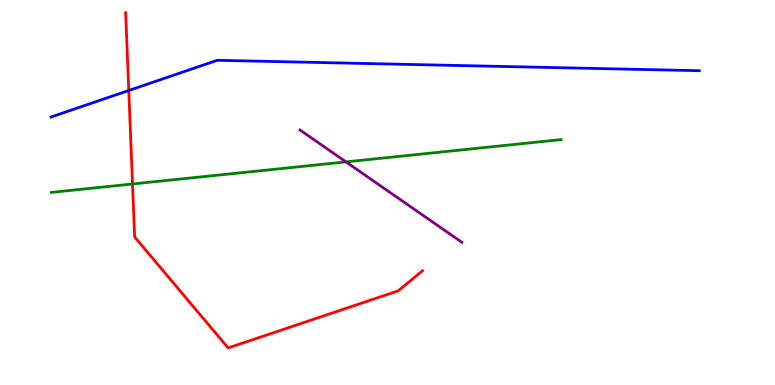[{'lines': ['blue', 'red'], 'intersections': [{'x': 1.66, 'y': 7.65}]}, {'lines': ['green', 'red'], 'intersections': [{'x': 1.71, 'y': 5.22}]}, {'lines': ['purple', 'red'], 'intersections': []}, {'lines': ['blue', 'green'], 'intersections': []}, {'lines': ['blue', 'purple'], 'intersections': []}, {'lines': ['green', 'purple'], 'intersections': [{'x': 4.46, 'y': 5.8}]}]